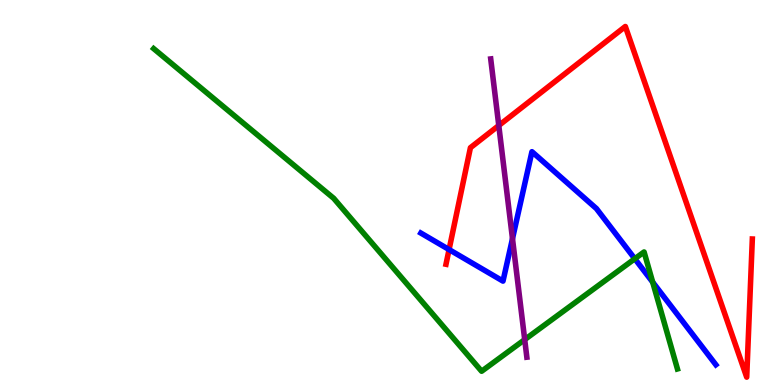[{'lines': ['blue', 'red'], 'intersections': [{'x': 5.79, 'y': 3.52}]}, {'lines': ['green', 'red'], 'intersections': []}, {'lines': ['purple', 'red'], 'intersections': [{'x': 6.44, 'y': 6.74}]}, {'lines': ['blue', 'green'], 'intersections': [{'x': 8.19, 'y': 3.28}, {'x': 8.42, 'y': 2.67}]}, {'lines': ['blue', 'purple'], 'intersections': [{'x': 6.61, 'y': 3.8}]}, {'lines': ['green', 'purple'], 'intersections': [{'x': 6.77, 'y': 1.18}]}]